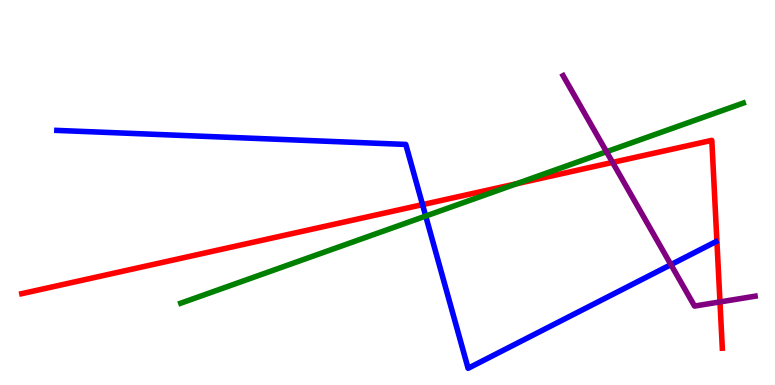[{'lines': ['blue', 'red'], 'intersections': [{'x': 5.45, 'y': 4.68}]}, {'lines': ['green', 'red'], 'intersections': [{'x': 6.66, 'y': 5.23}]}, {'lines': ['purple', 'red'], 'intersections': [{'x': 7.9, 'y': 5.78}, {'x': 9.29, 'y': 2.16}]}, {'lines': ['blue', 'green'], 'intersections': [{'x': 5.49, 'y': 4.39}]}, {'lines': ['blue', 'purple'], 'intersections': [{'x': 8.66, 'y': 3.13}]}, {'lines': ['green', 'purple'], 'intersections': [{'x': 7.83, 'y': 6.06}]}]